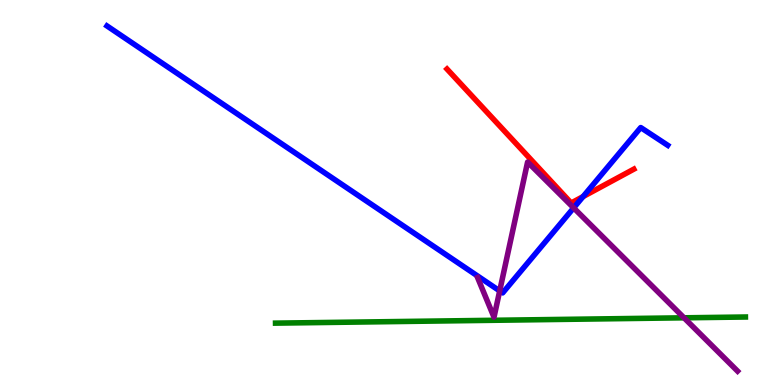[{'lines': ['blue', 'red'], 'intersections': [{'x': 7.52, 'y': 4.89}]}, {'lines': ['green', 'red'], 'intersections': []}, {'lines': ['purple', 'red'], 'intersections': []}, {'lines': ['blue', 'green'], 'intersections': []}, {'lines': ['blue', 'purple'], 'intersections': [{'x': 6.45, 'y': 2.44}, {'x': 7.4, 'y': 4.6}]}, {'lines': ['green', 'purple'], 'intersections': [{'x': 8.83, 'y': 1.75}]}]